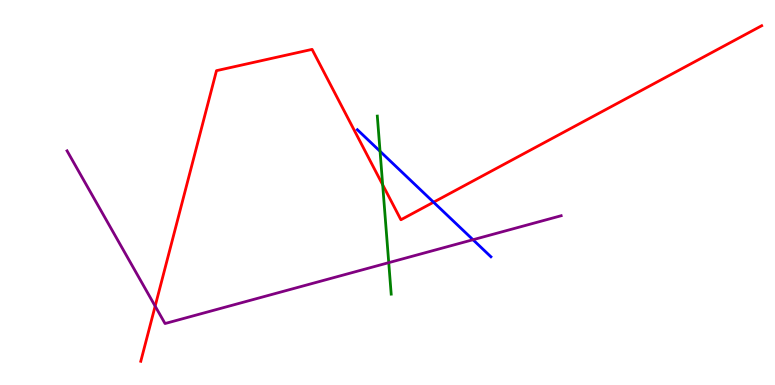[{'lines': ['blue', 'red'], 'intersections': [{'x': 5.59, 'y': 4.75}]}, {'lines': ['green', 'red'], 'intersections': [{'x': 4.94, 'y': 5.2}]}, {'lines': ['purple', 'red'], 'intersections': [{'x': 2.0, 'y': 2.05}]}, {'lines': ['blue', 'green'], 'intersections': [{'x': 4.9, 'y': 6.07}]}, {'lines': ['blue', 'purple'], 'intersections': [{'x': 6.1, 'y': 3.77}]}, {'lines': ['green', 'purple'], 'intersections': [{'x': 5.02, 'y': 3.18}]}]